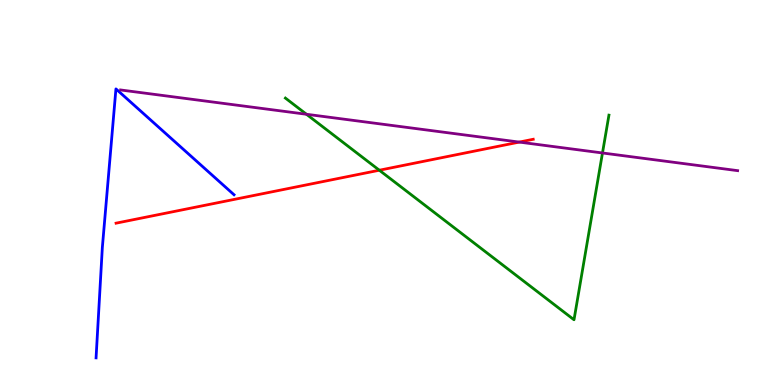[{'lines': ['blue', 'red'], 'intersections': []}, {'lines': ['green', 'red'], 'intersections': [{'x': 4.89, 'y': 5.58}]}, {'lines': ['purple', 'red'], 'intersections': [{'x': 6.7, 'y': 6.31}]}, {'lines': ['blue', 'green'], 'intersections': []}, {'lines': ['blue', 'purple'], 'intersections': []}, {'lines': ['green', 'purple'], 'intersections': [{'x': 3.95, 'y': 7.03}, {'x': 7.77, 'y': 6.03}]}]